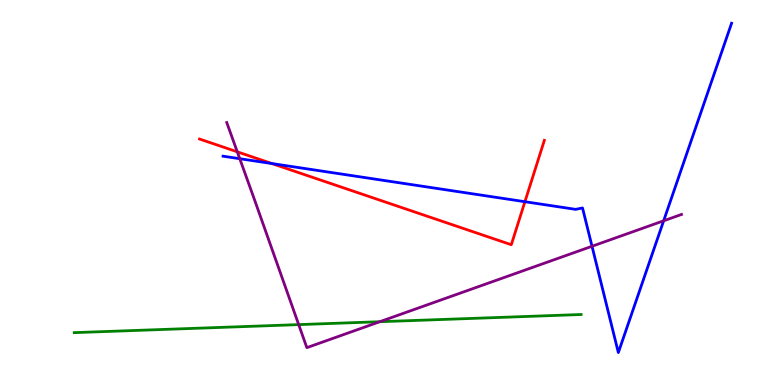[{'lines': ['blue', 'red'], 'intersections': [{'x': 3.51, 'y': 5.75}, {'x': 6.77, 'y': 4.76}]}, {'lines': ['green', 'red'], 'intersections': []}, {'lines': ['purple', 'red'], 'intersections': [{'x': 3.06, 'y': 6.06}]}, {'lines': ['blue', 'green'], 'intersections': []}, {'lines': ['blue', 'purple'], 'intersections': [{'x': 3.09, 'y': 5.88}, {'x': 7.64, 'y': 3.6}, {'x': 8.56, 'y': 4.27}]}, {'lines': ['green', 'purple'], 'intersections': [{'x': 3.85, 'y': 1.57}, {'x': 4.9, 'y': 1.64}]}]